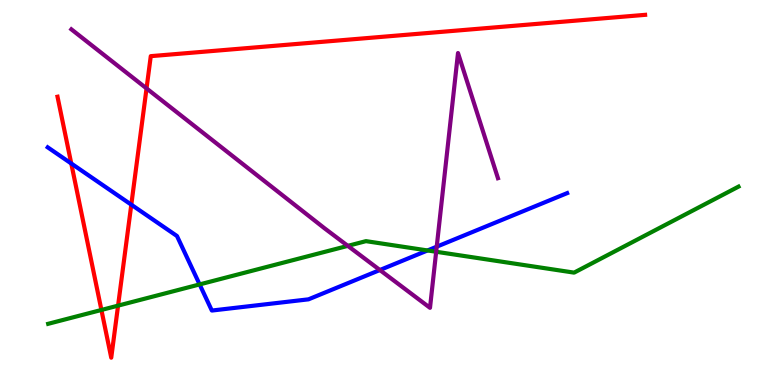[{'lines': ['blue', 'red'], 'intersections': [{'x': 0.919, 'y': 5.75}, {'x': 1.69, 'y': 4.68}]}, {'lines': ['green', 'red'], 'intersections': [{'x': 1.31, 'y': 1.95}, {'x': 1.52, 'y': 2.06}]}, {'lines': ['purple', 'red'], 'intersections': [{'x': 1.89, 'y': 7.7}]}, {'lines': ['blue', 'green'], 'intersections': [{'x': 2.58, 'y': 2.61}, {'x': 5.52, 'y': 3.49}]}, {'lines': ['blue', 'purple'], 'intersections': [{'x': 4.9, 'y': 2.99}, {'x': 5.64, 'y': 3.59}]}, {'lines': ['green', 'purple'], 'intersections': [{'x': 4.49, 'y': 3.61}, {'x': 5.63, 'y': 3.46}]}]